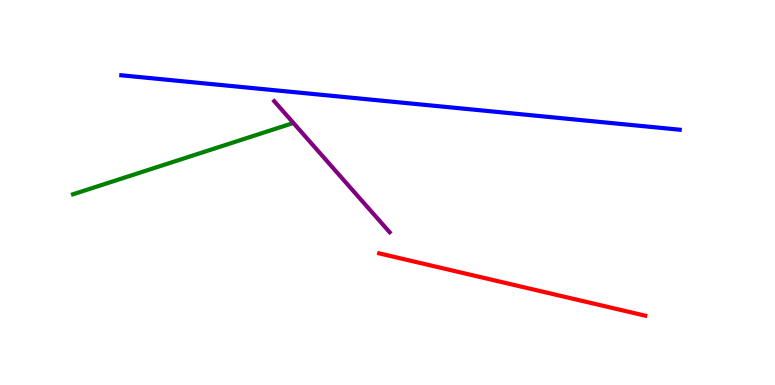[{'lines': ['blue', 'red'], 'intersections': []}, {'lines': ['green', 'red'], 'intersections': []}, {'lines': ['purple', 'red'], 'intersections': []}, {'lines': ['blue', 'green'], 'intersections': []}, {'lines': ['blue', 'purple'], 'intersections': []}, {'lines': ['green', 'purple'], 'intersections': []}]